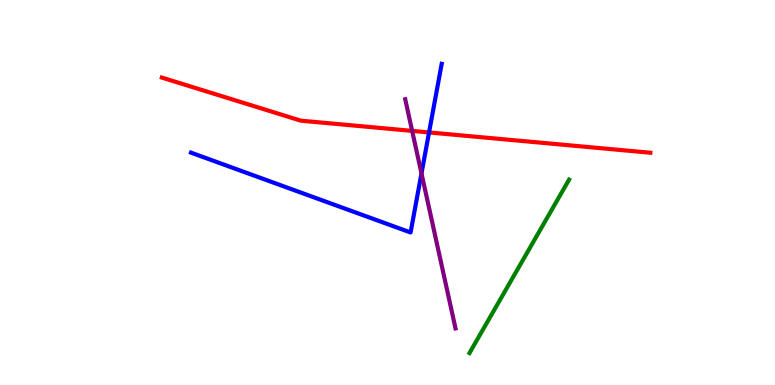[{'lines': ['blue', 'red'], 'intersections': [{'x': 5.54, 'y': 6.56}]}, {'lines': ['green', 'red'], 'intersections': []}, {'lines': ['purple', 'red'], 'intersections': [{'x': 5.32, 'y': 6.6}]}, {'lines': ['blue', 'green'], 'intersections': []}, {'lines': ['blue', 'purple'], 'intersections': [{'x': 5.44, 'y': 5.5}]}, {'lines': ['green', 'purple'], 'intersections': []}]